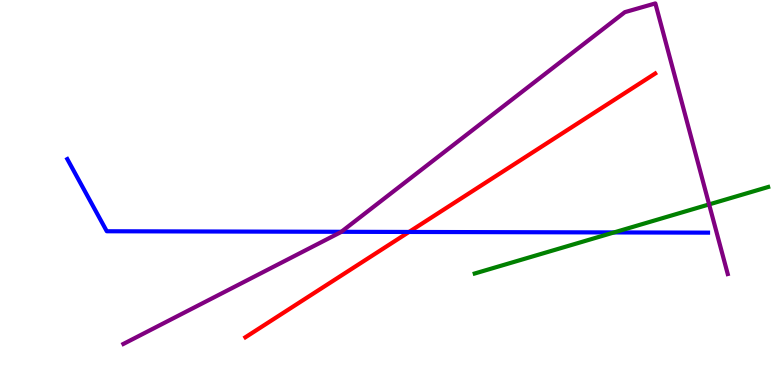[{'lines': ['blue', 'red'], 'intersections': [{'x': 5.28, 'y': 3.98}]}, {'lines': ['green', 'red'], 'intersections': []}, {'lines': ['purple', 'red'], 'intersections': []}, {'lines': ['blue', 'green'], 'intersections': [{'x': 7.92, 'y': 3.96}]}, {'lines': ['blue', 'purple'], 'intersections': [{'x': 4.4, 'y': 3.98}]}, {'lines': ['green', 'purple'], 'intersections': [{'x': 9.15, 'y': 4.69}]}]